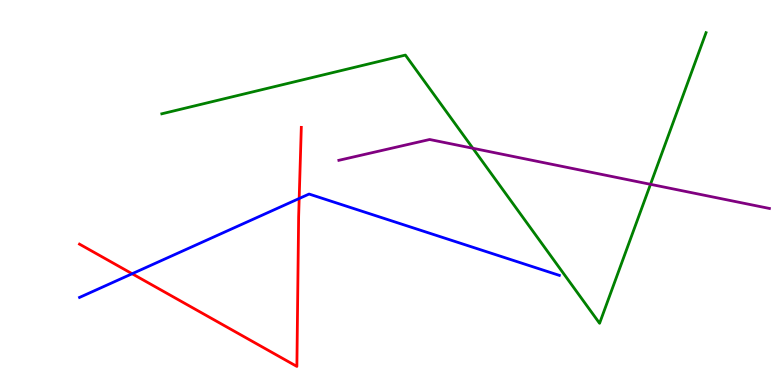[{'lines': ['blue', 'red'], 'intersections': [{'x': 1.7, 'y': 2.89}, {'x': 3.86, 'y': 4.84}]}, {'lines': ['green', 'red'], 'intersections': []}, {'lines': ['purple', 'red'], 'intersections': []}, {'lines': ['blue', 'green'], 'intersections': []}, {'lines': ['blue', 'purple'], 'intersections': []}, {'lines': ['green', 'purple'], 'intersections': [{'x': 6.1, 'y': 6.15}, {'x': 8.39, 'y': 5.21}]}]